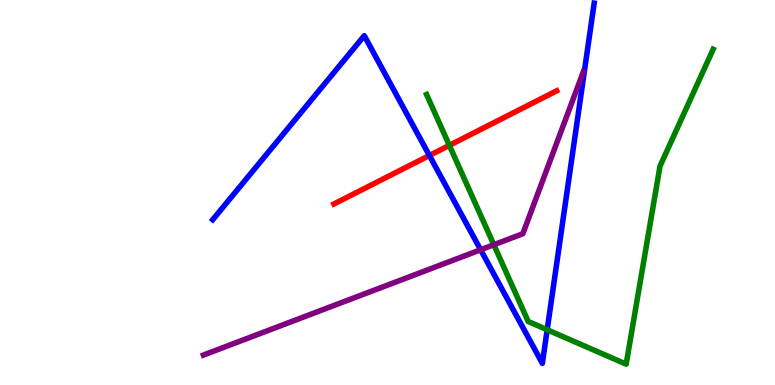[{'lines': ['blue', 'red'], 'intersections': [{'x': 5.54, 'y': 5.96}]}, {'lines': ['green', 'red'], 'intersections': [{'x': 5.8, 'y': 6.22}]}, {'lines': ['purple', 'red'], 'intersections': []}, {'lines': ['blue', 'green'], 'intersections': [{'x': 7.06, 'y': 1.43}]}, {'lines': ['blue', 'purple'], 'intersections': [{'x': 6.2, 'y': 3.51}]}, {'lines': ['green', 'purple'], 'intersections': [{'x': 6.37, 'y': 3.64}]}]